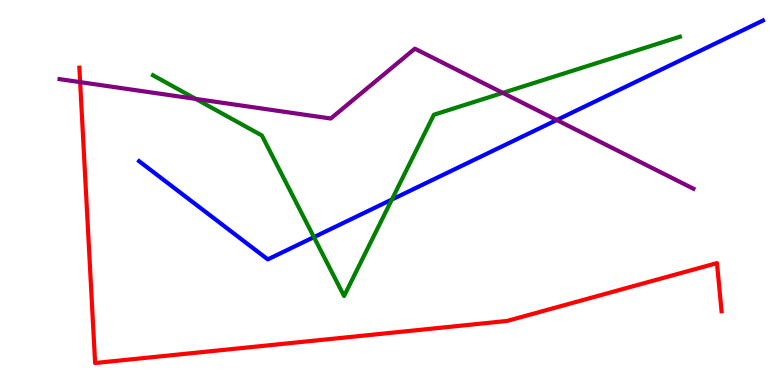[{'lines': ['blue', 'red'], 'intersections': []}, {'lines': ['green', 'red'], 'intersections': []}, {'lines': ['purple', 'red'], 'intersections': [{'x': 1.03, 'y': 7.87}]}, {'lines': ['blue', 'green'], 'intersections': [{'x': 4.05, 'y': 3.84}, {'x': 5.06, 'y': 4.82}]}, {'lines': ['blue', 'purple'], 'intersections': [{'x': 7.18, 'y': 6.88}]}, {'lines': ['green', 'purple'], 'intersections': [{'x': 2.53, 'y': 7.43}, {'x': 6.49, 'y': 7.59}]}]